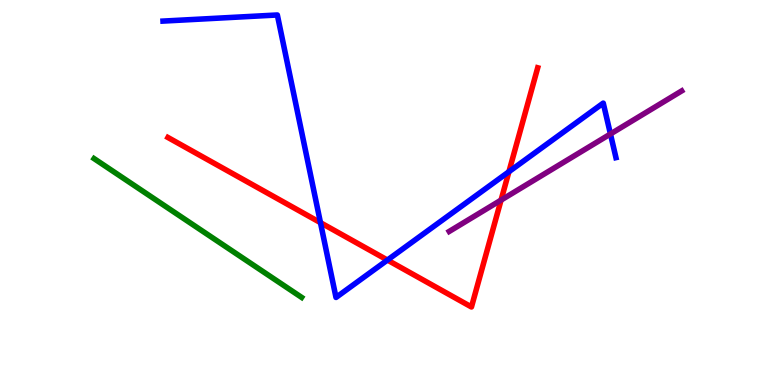[{'lines': ['blue', 'red'], 'intersections': [{'x': 4.14, 'y': 4.22}, {'x': 5.0, 'y': 3.25}, {'x': 6.57, 'y': 5.54}]}, {'lines': ['green', 'red'], 'intersections': []}, {'lines': ['purple', 'red'], 'intersections': [{'x': 6.47, 'y': 4.8}]}, {'lines': ['blue', 'green'], 'intersections': []}, {'lines': ['blue', 'purple'], 'intersections': [{'x': 7.88, 'y': 6.52}]}, {'lines': ['green', 'purple'], 'intersections': []}]